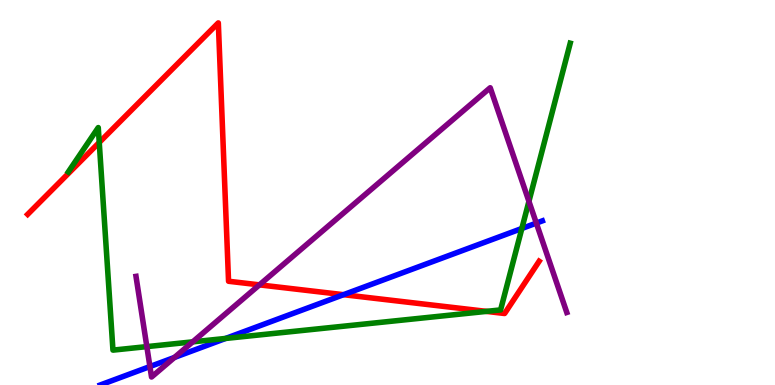[{'lines': ['blue', 'red'], 'intersections': [{'x': 4.43, 'y': 2.35}]}, {'lines': ['green', 'red'], 'intersections': [{'x': 1.28, 'y': 6.3}, {'x': 6.28, 'y': 1.91}]}, {'lines': ['purple', 'red'], 'intersections': [{'x': 3.35, 'y': 2.6}]}, {'lines': ['blue', 'green'], 'intersections': [{'x': 2.91, 'y': 1.21}, {'x': 6.73, 'y': 4.07}]}, {'lines': ['blue', 'purple'], 'intersections': [{'x': 1.93, 'y': 0.479}, {'x': 2.25, 'y': 0.716}, {'x': 6.92, 'y': 4.21}]}, {'lines': ['green', 'purple'], 'intersections': [{'x': 1.89, 'y': 0.997}, {'x': 2.49, 'y': 1.12}, {'x': 6.82, 'y': 4.77}]}]